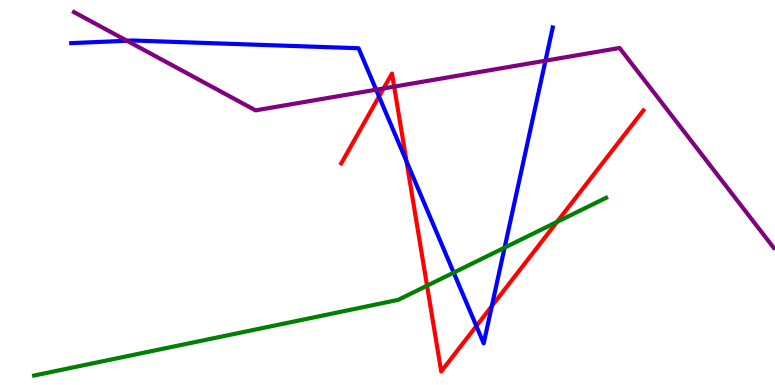[{'lines': ['blue', 'red'], 'intersections': [{'x': 4.89, 'y': 7.49}, {'x': 5.25, 'y': 5.81}, {'x': 6.15, 'y': 1.53}, {'x': 6.35, 'y': 2.05}]}, {'lines': ['green', 'red'], 'intersections': [{'x': 5.51, 'y': 2.58}, {'x': 7.19, 'y': 4.24}]}, {'lines': ['purple', 'red'], 'intersections': [{'x': 4.95, 'y': 7.7}, {'x': 5.09, 'y': 7.75}]}, {'lines': ['blue', 'green'], 'intersections': [{'x': 5.85, 'y': 2.92}, {'x': 6.51, 'y': 3.57}]}, {'lines': ['blue', 'purple'], 'intersections': [{'x': 1.64, 'y': 8.94}, {'x': 4.85, 'y': 7.67}, {'x': 7.04, 'y': 8.42}]}, {'lines': ['green', 'purple'], 'intersections': []}]